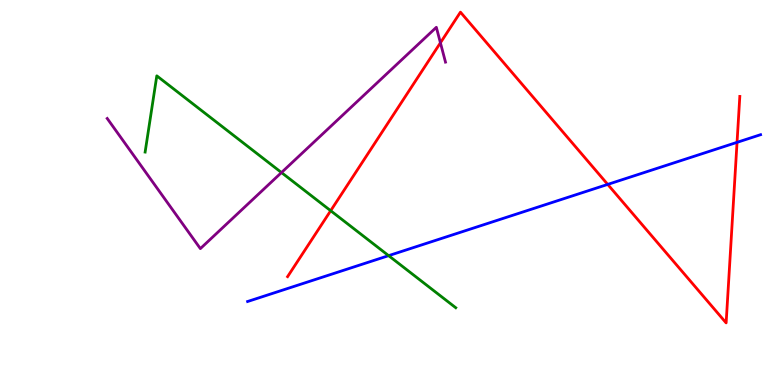[{'lines': ['blue', 'red'], 'intersections': [{'x': 7.84, 'y': 5.21}, {'x': 9.51, 'y': 6.3}]}, {'lines': ['green', 'red'], 'intersections': [{'x': 4.27, 'y': 4.53}]}, {'lines': ['purple', 'red'], 'intersections': [{'x': 5.68, 'y': 8.89}]}, {'lines': ['blue', 'green'], 'intersections': [{'x': 5.01, 'y': 3.36}]}, {'lines': ['blue', 'purple'], 'intersections': []}, {'lines': ['green', 'purple'], 'intersections': [{'x': 3.63, 'y': 5.52}]}]